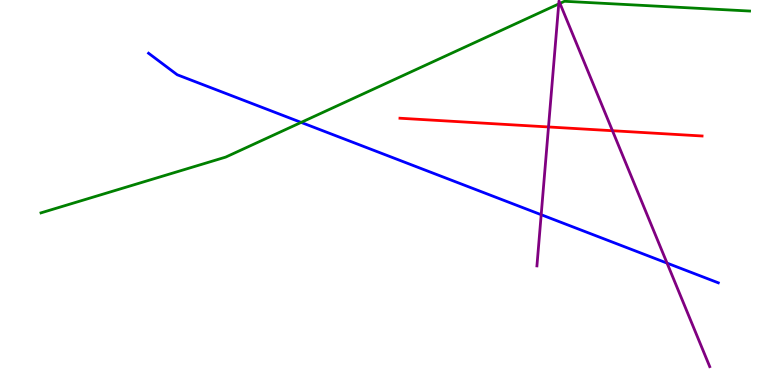[{'lines': ['blue', 'red'], 'intersections': []}, {'lines': ['green', 'red'], 'intersections': []}, {'lines': ['purple', 'red'], 'intersections': [{'x': 7.08, 'y': 6.7}, {'x': 7.9, 'y': 6.6}]}, {'lines': ['blue', 'green'], 'intersections': [{'x': 3.89, 'y': 6.82}]}, {'lines': ['blue', 'purple'], 'intersections': [{'x': 6.98, 'y': 4.42}, {'x': 8.61, 'y': 3.17}]}, {'lines': ['green', 'purple'], 'intersections': [{'x': 7.21, 'y': 9.9}, {'x': 7.23, 'y': 9.91}]}]